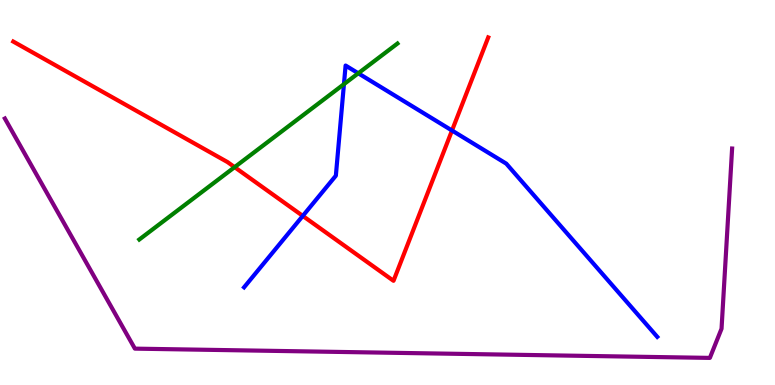[{'lines': ['blue', 'red'], 'intersections': [{'x': 3.91, 'y': 4.39}, {'x': 5.83, 'y': 6.61}]}, {'lines': ['green', 'red'], 'intersections': [{'x': 3.03, 'y': 5.66}]}, {'lines': ['purple', 'red'], 'intersections': []}, {'lines': ['blue', 'green'], 'intersections': [{'x': 4.44, 'y': 7.81}, {'x': 4.62, 'y': 8.1}]}, {'lines': ['blue', 'purple'], 'intersections': []}, {'lines': ['green', 'purple'], 'intersections': []}]